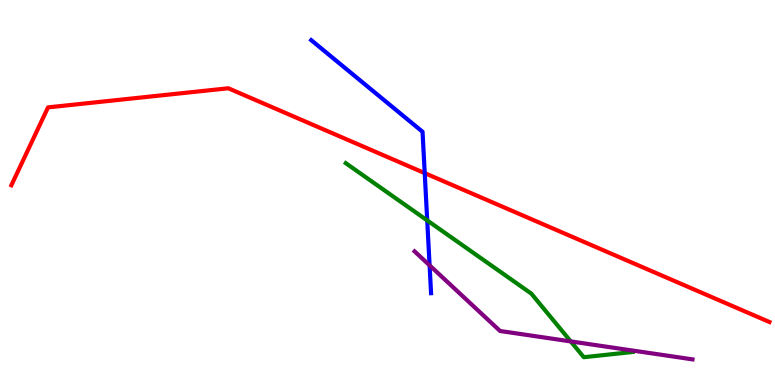[{'lines': ['blue', 'red'], 'intersections': [{'x': 5.48, 'y': 5.5}]}, {'lines': ['green', 'red'], 'intersections': []}, {'lines': ['purple', 'red'], 'intersections': []}, {'lines': ['blue', 'green'], 'intersections': [{'x': 5.51, 'y': 4.27}]}, {'lines': ['blue', 'purple'], 'intersections': [{'x': 5.54, 'y': 3.11}]}, {'lines': ['green', 'purple'], 'intersections': [{'x': 7.36, 'y': 1.13}]}]